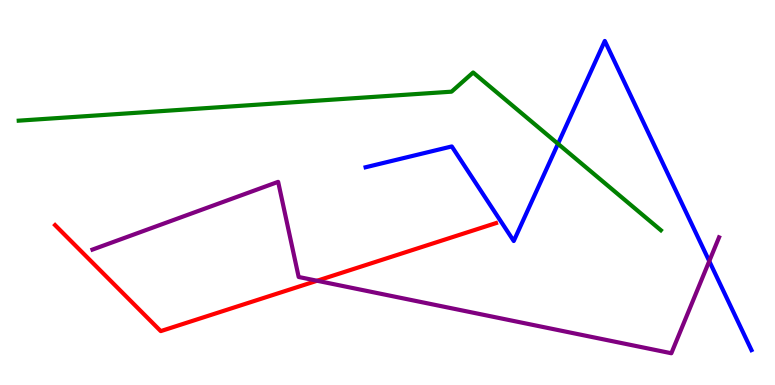[{'lines': ['blue', 'red'], 'intersections': []}, {'lines': ['green', 'red'], 'intersections': []}, {'lines': ['purple', 'red'], 'intersections': [{'x': 4.09, 'y': 2.71}]}, {'lines': ['blue', 'green'], 'intersections': [{'x': 7.2, 'y': 6.26}]}, {'lines': ['blue', 'purple'], 'intersections': [{'x': 9.15, 'y': 3.22}]}, {'lines': ['green', 'purple'], 'intersections': []}]